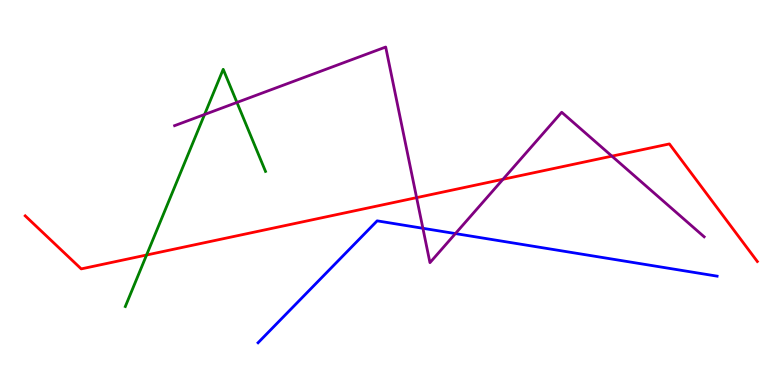[{'lines': ['blue', 'red'], 'intersections': []}, {'lines': ['green', 'red'], 'intersections': [{'x': 1.89, 'y': 3.38}]}, {'lines': ['purple', 'red'], 'intersections': [{'x': 5.38, 'y': 4.87}, {'x': 6.49, 'y': 5.34}, {'x': 7.9, 'y': 5.94}]}, {'lines': ['blue', 'green'], 'intersections': []}, {'lines': ['blue', 'purple'], 'intersections': [{'x': 5.46, 'y': 4.07}, {'x': 5.88, 'y': 3.93}]}, {'lines': ['green', 'purple'], 'intersections': [{'x': 2.64, 'y': 7.03}, {'x': 3.06, 'y': 7.34}]}]